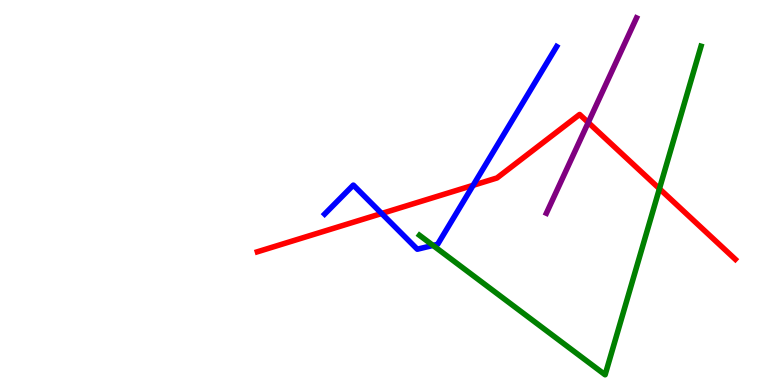[{'lines': ['blue', 'red'], 'intersections': [{'x': 4.92, 'y': 4.45}, {'x': 6.11, 'y': 5.19}]}, {'lines': ['green', 'red'], 'intersections': [{'x': 8.51, 'y': 5.1}]}, {'lines': ['purple', 'red'], 'intersections': [{'x': 7.59, 'y': 6.82}]}, {'lines': ['blue', 'green'], 'intersections': [{'x': 5.59, 'y': 3.63}]}, {'lines': ['blue', 'purple'], 'intersections': []}, {'lines': ['green', 'purple'], 'intersections': []}]